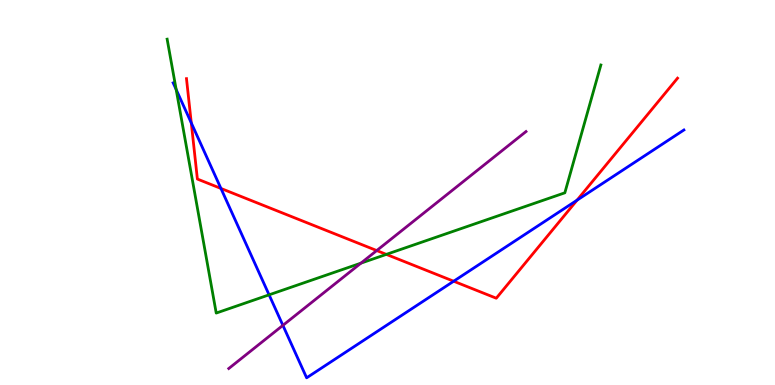[{'lines': ['blue', 'red'], 'intersections': [{'x': 2.47, 'y': 6.81}, {'x': 2.85, 'y': 5.11}, {'x': 5.85, 'y': 2.7}, {'x': 7.45, 'y': 4.8}]}, {'lines': ['green', 'red'], 'intersections': [{'x': 4.99, 'y': 3.39}]}, {'lines': ['purple', 'red'], 'intersections': [{'x': 4.86, 'y': 3.49}]}, {'lines': ['blue', 'green'], 'intersections': [{'x': 2.27, 'y': 7.68}, {'x': 3.47, 'y': 2.34}]}, {'lines': ['blue', 'purple'], 'intersections': [{'x': 3.65, 'y': 1.55}]}, {'lines': ['green', 'purple'], 'intersections': [{'x': 4.66, 'y': 3.17}]}]